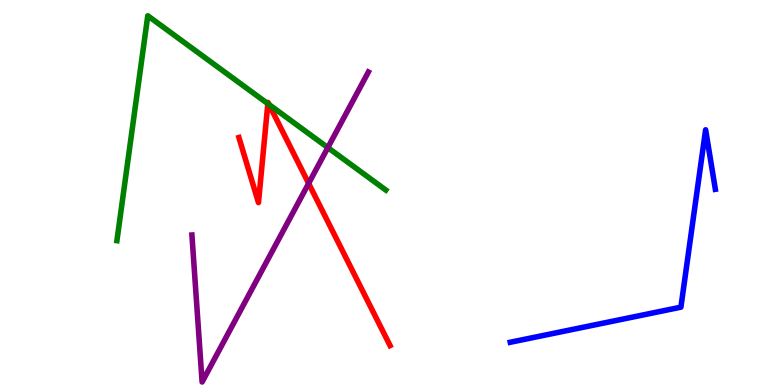[{'lines': ['blue', 'red'], 'intersections': []}, {'lines': ['green', 'red'], 'intersections': [{'x': 3.46, 'y': 7.31}, {'x': 3.47, 'y': 7.28}]}, {'lines': ['purple', 'red'], 'intersections': [{'x': 3.98, 'y': 5.24}]}, {'lines': ['blue', 'green'], 'intersections': []}, {'lines': ['blue', 'purple'], 'intersections': []}, {'lines': ['green', 'purple'], 'intersections': [{'x': 4.23, 'y': 6.17}]}]